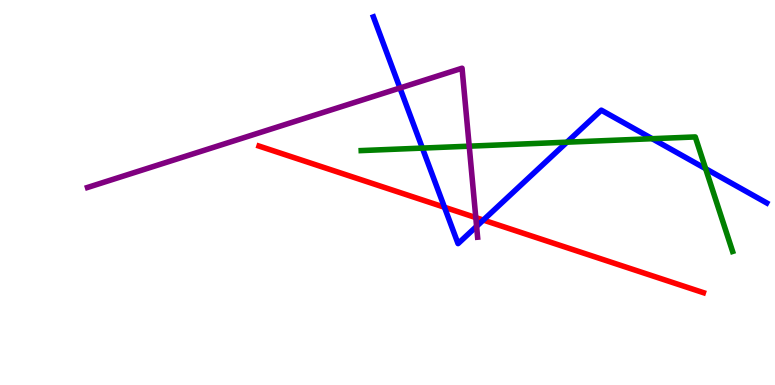[{'lines': ['blue', 'red'], 'intersections': [{'x': 5.74, 'y': 4.62}, {'x': 6.24, 'y': 4.28}]}, {'lines': ['green', 'red'], 'intersections': []}, {'lines': ['purple', 'red'], 'intersections': [{'x': 6.14, 'y': 4.35}]}, {'lines': ['blue', 'green'], 'intersections': [{'x': 5.45, 'y': 6.15}, {'x': 7.32, 'y': 6.31}, {'x': 8.42, 'y': 6.4}, {'x': 9.1, 'y': 5.62}]}, {'lines': ['blue', 'purple'], 'intersections': [{'x': 5.16, 'y': 7.71}, {'x': 6.15, 'y': 4.12}]}, {'lines': ['green', 'purple'], 'intersections': [{'x': 6.05, 'y': 6.2}]}]